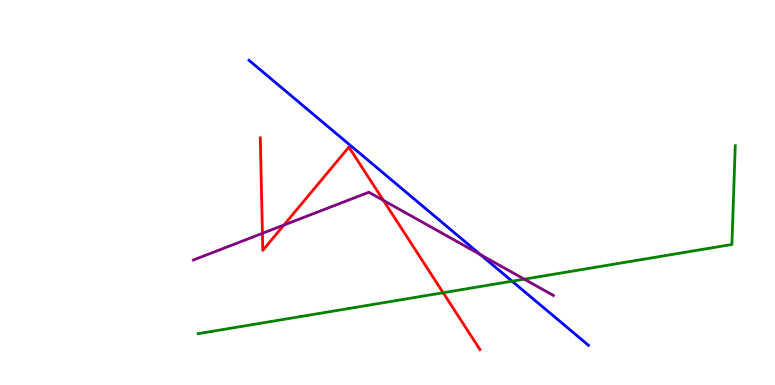[{'lines': ['blue', 'red'], 'intersections': []}, {'lines': ['green', 'red'], 'intersections': [{'x': 5.72, 'y': 2.4}]}, {'lines': ['purple', 'red'], 'intersections': [{'x': 3.39, 'y': 3.94}, {'x': 3.66, 'y': 4.15}, {'x': 4.95, 'y': 4.8}]}, {'lines': ['blue', 'green'], 'intersections': [{'x': 6.61, 'y': 2.7}]}, {'lines': ['blue', 'purple'], 'intersections': [{'x': 6.2, 'y': 3.38}]}, {'lines': ['green', 'purple'], 'intersections': [{'x': 6.77, 'y': 2.75}]}]